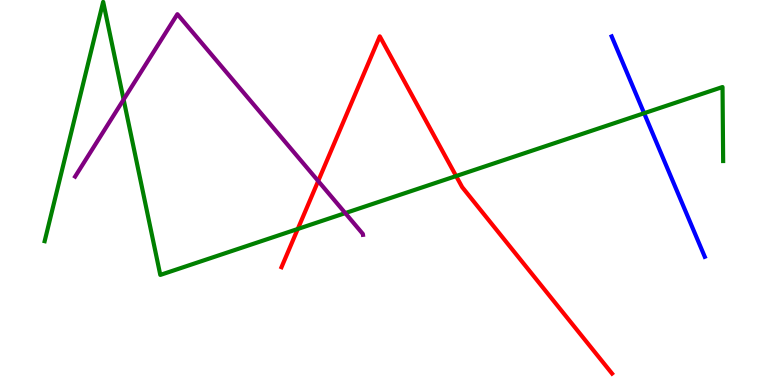[{'lines': ['blue', 'red'], 'intersections': []}, {'lines': ['green', 'red'], 'intersections': [{'x': 3.84, 'y': 4.05}, {'x': 5.89, 'y': 5.43}]}, {'lines': ['purple', 'red'], 'intersections': [{'x': 4.11, 'y': 5.3}]}, {'lines': ['blue', 'green'], 'intersections': [{'x': 8.31, 'y': 7.06}]}, {'lines': ['blue', 'purple'], 'intersections': []}, {'lines': ['green', 'purple'], 'intersections': [{'x': 1.6, 'y': 7.41}, {'x': 4.46, 'y': 4.46}]}]